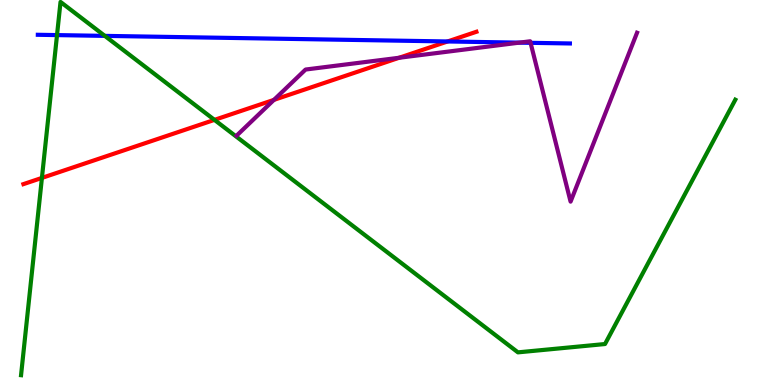[{'lines': ['blue', 'red'], 'intersections': [{'x': 5.78, 'y': 8.92}]}, {'lines': ['green', 'red'], 'intersections': [{'x': 0.541, 'y': 5.38}, {'x': 2.77, 'y': 6.89}]}, {'lines': ['purple', 'red'], 'intersections': [{'x': 3.53, 'y': 7.41}, {'x': 5.15, 'y': 8.5}]}, {'lines': ['blue', 'green'], 'intersections': [{'x': 0.736, 'y': 9.09}, {'x': 1.35, 'y': 9.07}]}, {'lines': ['blue', 'purple'], 'intersections': [{'x': 6.7, 'y': 8.89}, {'x': 6.85, 'y': 8.89}]}, {'lines': ['green', 'purple'], 'intersections': []}]